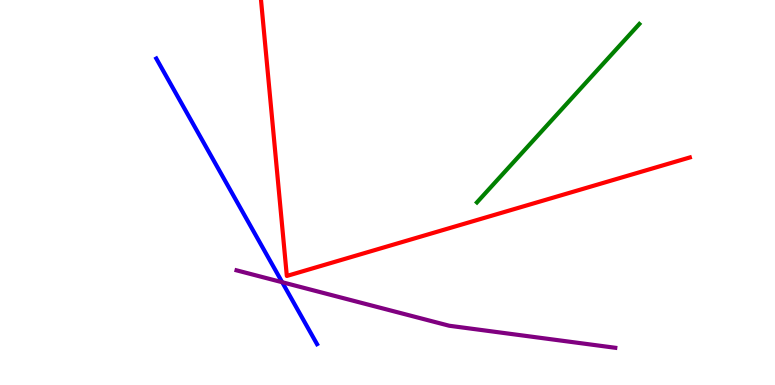[{'lines': ['blue', 'red'], 'intersections': []}, {'lines': ['green', 'red'], 'intersections': []}, {'lines': ['purple', 'red'], 'intersections': []}, {'lines': ['blue', 'green'], 'intersections': []}, {'lines': ['blue', 'purple'], 'intersections': [{'x': 3.64, 'y': 2.67}]}, {'lines': ['green', 'purple'], 'intersections': []}]